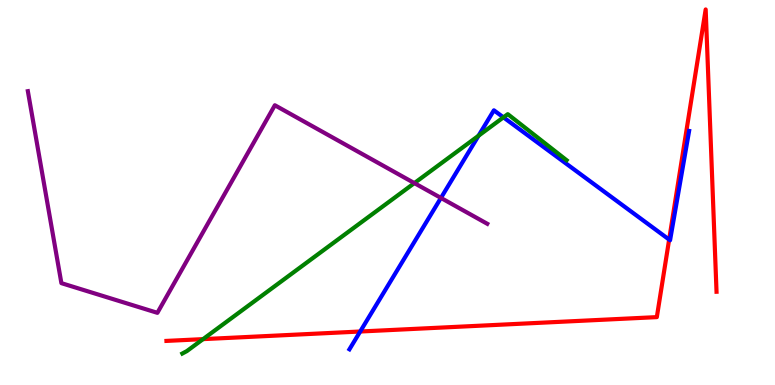[{'lines': ['blue', 'red'], 'intersections': [{'x': 4.65, 'y': 1.39}, {'x': 8.63, 'y': 3.78}]}, {'lines': ['green', 'red'], 'intersections': [{'x': 2.62, 'y': 1.19}]}, {'lines': ['purple', 'red'], 'intersections': []}, {'lines': ['blue', 'green'], 'intersections': [{'x': 6.17, 'y': 6.47}, {'x': 6.5, 'y': 6.95}]}, {'lines': ['blue', 'purple'], 'intersections': [{'x': 5.69, 'y': 4.86}]}, {'lines': ['green', 'purple'], 'intersections': [{'x': 5.35, 'y': 5.24}]}]